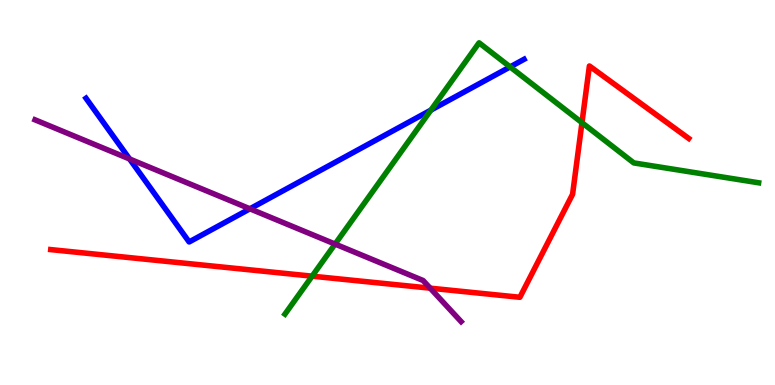[{'lines': ['blue', 'red'], 'intersections': []}, {'lines': ['green', 'red'], 'intersections': [{'x': 4.03, 'y': 2.83}, {'x': 7.51, 'y': 6.81}]}, {'lines': ['purple', 'red'], 'intersections': [{'x': 5.55, 'y': 2.52}]}, {'lines': ['blue', 'green'], 'intersections': [{'x': 5.56, 'y': 7.14}, {'x': 6.58, 'y': 8.26}]}, {'lines': ['blue', 'purple'], 'intersections': [{'x': 1.67, 'y': 5.87}, {'x': 3.22, 'y': 4.58}]}, {'lines': ['green', 'purple'], 'intersections': [{'x': 4.32, 'y': 3.66}]}]